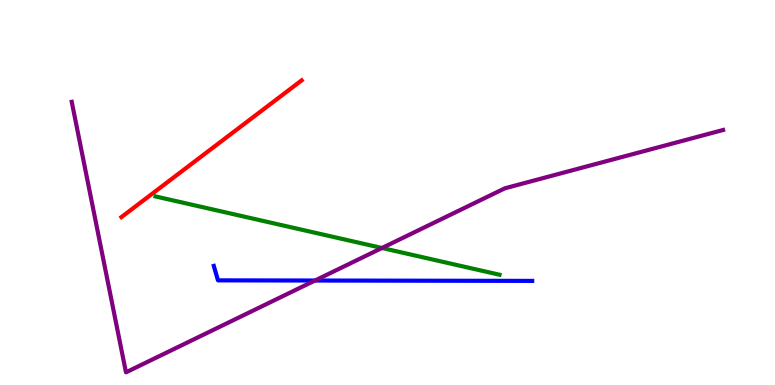[{'lines': ['blue', 'red'], 'intersections': []}, {'lines': ['green', 'red'], 'intersections': []}, {'lines': ['purple', 'red'], 'intersections': []}, {'lines': ['blue', 'green'], 'intersections': []}, {'lines': ['blue', 'purple'], 'intersections': [{'x': 4.06, 'y': 2.71}]}, {'lines': ['green', 'purple'], 'intersections': [{'x': 4.93, 'y': 3.56}]}]